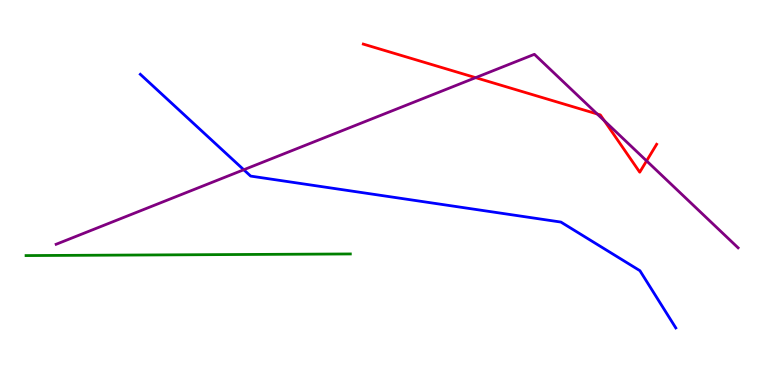[{'lines': ['blue', 'red'], 'intersections': []}, {'lines': ['green', 'red'], 'intersections': []}, {'lines': ['purple', 'red'], 'intersections': [{'x': 6.14, 'y': 7.98}, {'x': 7.71, 'y': 7.04}, {'x': 7.8, 'y': 6.86}, {'x': 8.34, 'y': 5.82}]}, {'lines': ['blue', 'green'], 'intersections': []}, {'lines': ['blue', 'purple'], 'intersections': [{'x': 3.15, 'y': 5.59}]}, {'lines': ['green', 'purple'], 'intersections': []}]